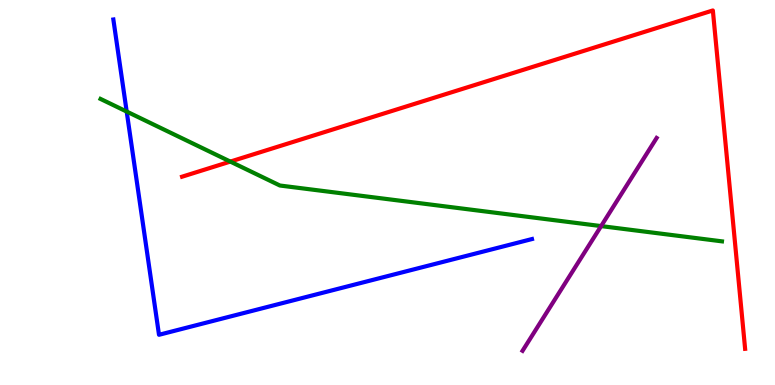[{'lines': ['blue', 'red'], 'intersections': []}, {'lines': ['green', 'red'], 'intersections': [{'x': 2.97, 'y': 5.8}]}, {'lines': ['purple', 'red'], 'intersections': []}, {'lines': ['blue', 'green'], 'intersections': [{'x': 1.63, 'y': 7.1}]}, {'lines': ['blue', 'purple'], 'intersections': []}, {'lines': ['green', 'purple'], 'intersections': [{'x': 7.76, 'y': 4.13}]}]